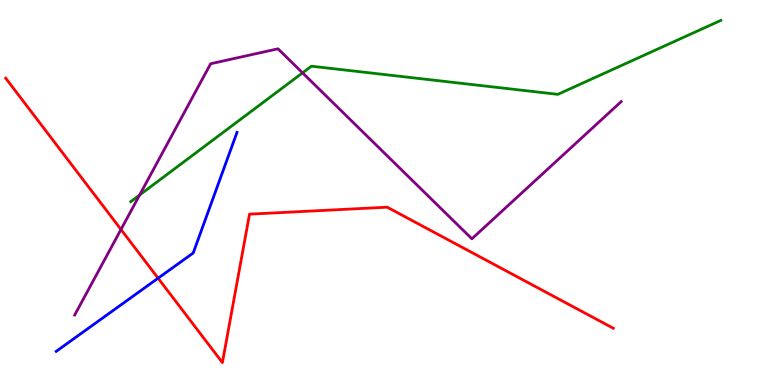[{'lines': ['blue', 'red'], 'intersections': [{'x': 2.04, 'y': 2.77}]}, {'lines': ['green', 'red'], 'intersections': []}, {'lines': ['purple', 'red'], 'intersections': [{'x': 1.56, 'y': 4.04}]}, {'lines': ['blue', 'green'], 'intersections': []}, {'lines': ['blue', 'purple'], 'intersections': []}, {'lines': ['green', 'purple'], 'intersections': [{'x': 1.8, 'y': 4.94}, {'x': 3.9, 'y': 8.11}]}]